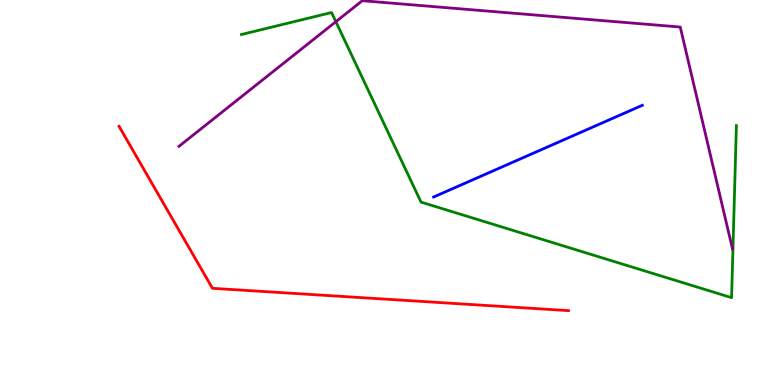[{'lines': ['blue', 'red'], 'intersections': []}, {'lines': ['green', 'red'], 'intersections': []}, {'lines': ['purple', 'red'], 'intersections': []}, {'lines': ['blue', 'green'], 'intersections': []}, {'lines': ['blue', 'purple'], 'intersections': []}, {'lines': ['green', 'purple'], 'intersections': [{'x': 4.33, 'y': 9.44}]}]